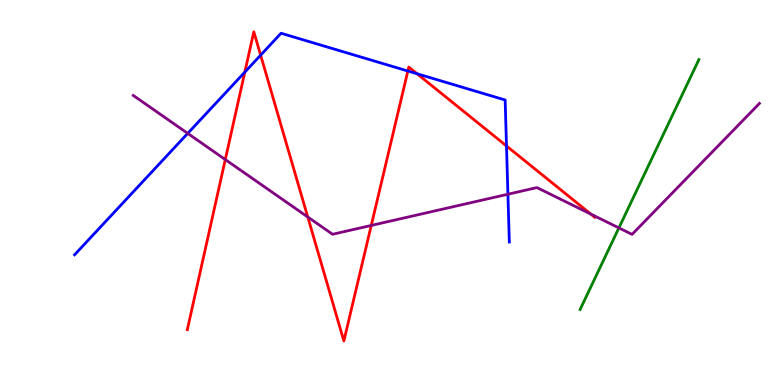[{'lines': ['blue', 'red'], 'intersections': [{'x': 3.16, 'y': 8.13}, {'x': 3.36, 'y': 8.57}, {'x': 5.26, 'y': 8.16}, {'x': 5.38, 'y': 8.08}, {'x': 6.54, 'y': 6.21}]}, {'lines': ['green', 'red'], 'intersections': []}, {'lines': ['purple', 'red'], 'intersections': [{'x': 2.91, 'y': 5.86}, {'x': 3.97, 'y': 4.36}, {'x': 4.79, 'y': 4.14}, {'x': 7.62, 'y': 4.44}]}, {'lines': ['blue', 'green'], 'intersections': []}, {'lines': ['blue', 'purple'], 'intersections': [{'x': 2.42, 'y': 6.54}, {'x': 6.55, 'y': 4.96}]}, {'lines': ['green', 'purple'], 'intersections': [{'x': 7.99, 'y': 4.08}]}]